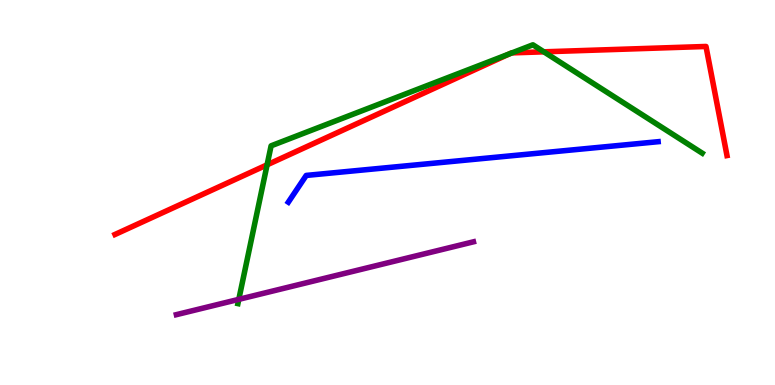[{'lines': ['blue', 'red'], 'intersections': []}, {'lines': ['green', 'red'], 'intersections': [{'x': 3.45, 'y': 5.72}, {'x': 6.57, 'y': 8.6}, {'x': 6.61, 'y': 8.63}, {'x': 7.02, 'y': 8.65}]}, {'lines': ['purple', 'red'], 'intersections': []}, {'lines': ['blue', 'green'], 'intersections': []}, {'lines': ['blue', 'purple'], 'intersections': []}, {'lines': ['green', 'purple'], 'intersections': [{'x': 3.08, 'y': 2.22}]}]